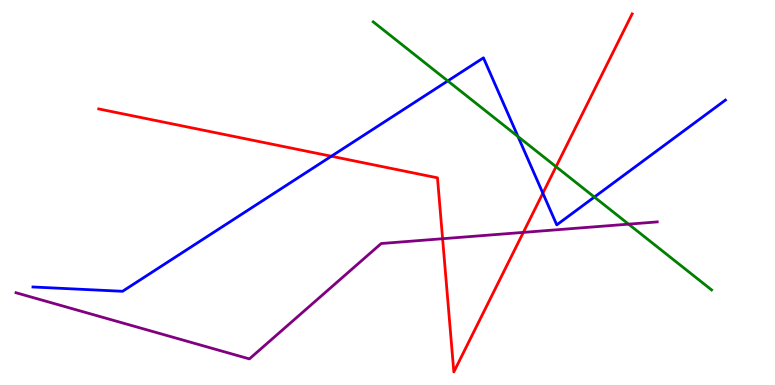[{'lines': ['blue', 'red'], 'intersections': [{'x': 4.28, 'y': 5.94}, {'x': 7.0, 'y': 4.98}]}, {'lines': ['green', 'red'], 'intersections': [{'x': 7.17, 'y': 5.67}]}, {'lines': ['purple', 'red'], 'intersections': [{'x': 5.71, 'y': 3.8}, {'x': 6.75, 'y': 3.96}]}, {'lines': ['blue', 'green'], 'intersections': [{'x': 5.78, 'y': 7.9}, {'x': 6.68, 'y': 6.45}, {'x': 7.67, 'y': 4.88}]}, {'lines': ['blue', 'purple'], 'intersections': []}, {'lines': ['green', 'purple'], 'intersections': [{'x': 8.11, 'y': 4.18}]}]